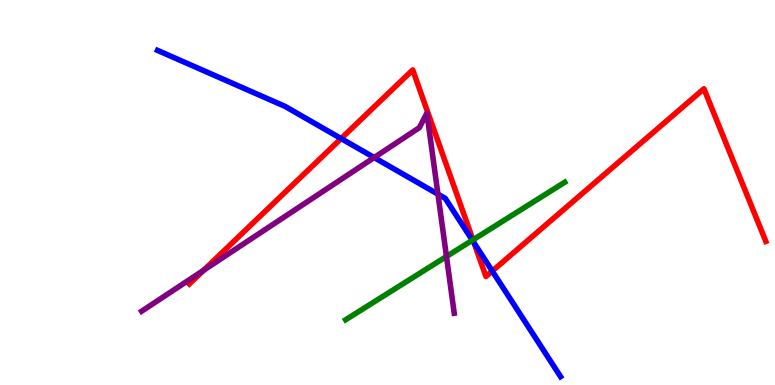[{'lines': ['blue', 'red'], 'intersections': [{'x': 4.4, 'y': 6.4}, {'x': 6.12, 'y': 3.69}, {'x': 6.35, 'y': 2.96}]}, {'lines': ['green', 'red'], 'intersections': [{'x': 6.1, 'y': 3.77}]}, {'lines': ['purple', 'red'], 'intersections': [{'x': 2.63, 'y': 2.98}]}, {'lines': ['blue', 'green'], 'intersections': [{'x': 6.09, 'y': 3.76}]}, {'lines': ['blue', 'purple'], 'intersections': [{'x': 4.83, 'y': 5.91}, {'x': 5.65, 'y': 4.96}]}, {'lines': ['green', 'purple'], 'intersections': [{'x': 5.76, 'y': 3.34}]}]